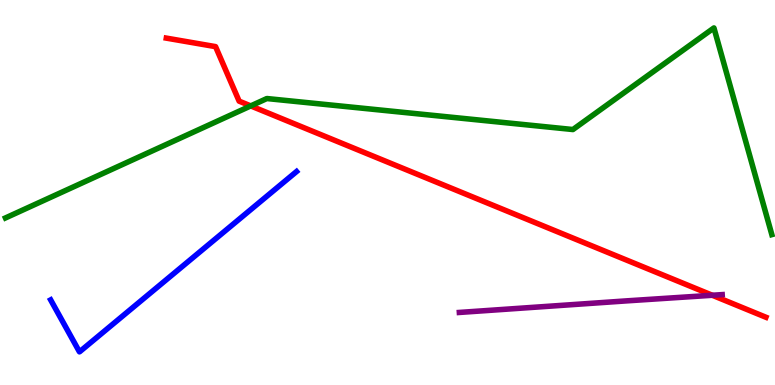[{'lines': ['blue', 'red'], 'intersections': []}, {'lines': ['green', 'red'], 'intersections': [{'x': 3.24, 'y': 7.25}]}, {'lines': ['purple', 'red'], 'intersections': [{'x': 9.19, 'y': 2.33}]}, {'lines': ['blue', 'green'], 'intersections': []}, {'lines': ['blue', 'purple'], 'intersections': []}, {'lines': ['green', 'purple'], 'intersections': []}]